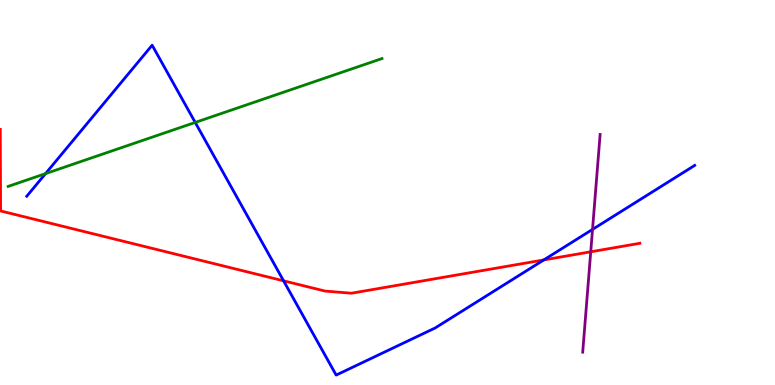[{'lines': ['blue', 'red'], 'intersections': [{'x': 3.66, 'y': 2.71}, {'x': 7.02, 'y': 3.25}]}, {'lines': ['green', 'red'], 'intersections': []}, {'lines': ['purple', 'red'], 'intersections': [{'x': 7.62, 'y': 3.46}]}, {'lines': ['blue', 'green'], 'intersections': [{'x': 0.587, 'y': 5.49}, {'x': 2.52, 'y': 6.82}]}, {'lines': ['blue', 'purple'], 'intersections': [{'x': 7.65, 'y': 4.04}]}, {'lines': ['green', 'purple'], 'intersections': []}]